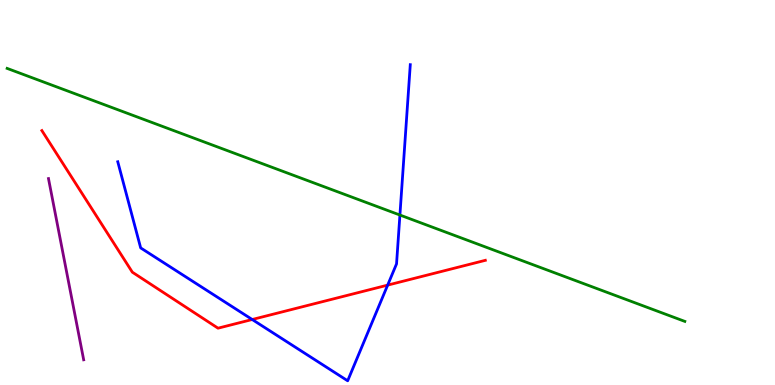[{'lines': ['blue', 'red'], 'intersections': [{'x': 3.25, 'y': 1.7}, {'x': 5.0, 'y': 2.59}]}, {'lines': ['green', 'red'], 'intersections': []}, {'lines': ['purple', 'red'], 'intersections': []}, {'lines': ['blue', 'green'], 'intersections': [{'x': 5.16, 'y': 4.41}]}, {'lines': ['blue', 'purple'], 'intersections': []}, {'lines': ['green', 'purple'], 'intersections': []}]